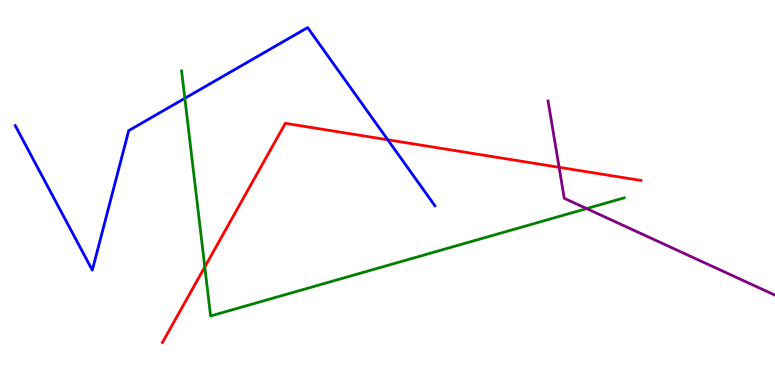[{'lines': ['blue', 'red'], 'intersections': [{'x': 5.0, 'y': 6.37}]}, {'lines': ['green', 'red'], 'intersections': [{'x': 2.64, 'y': 3.07}]}, {'lines': ['purple', 'red'], 'intersections': [{'x': 7.21, 'y': 5.65}]}, {'lines': ['blue', 'green'], 'intersections': [{'x': 2.39, 'y': 7.45}]}, {'lines': ['blue', 'purple'], 'intersections': []}, {'lines': ['green', 'purple'], 'intersections': [{'x': 7.57, 'y': 4.58}]}]